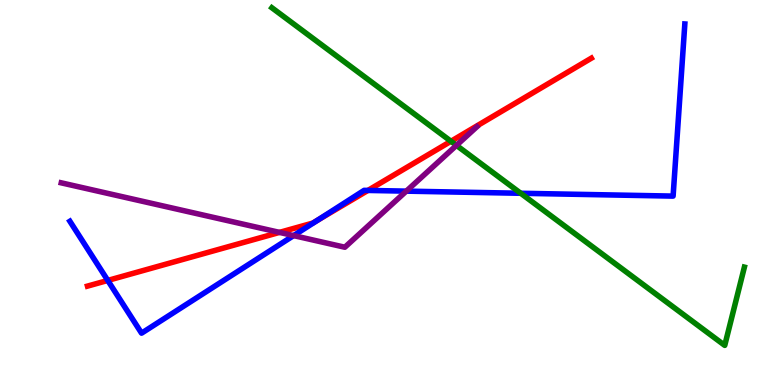[{'lines': ['blue', 'red'], 'intersections': [{'x': 1.39, 'y': 2.72}, {'x': 4.1, 'y': 4.28}, {'x': 4.75, 'y': 5.05}]}, {'lines': ['green', 'red'], 'intersections': [{'x': 5.82, 'y': 6.33}]}, {'lines': ['purple', 'red'], 'intersections': [{'x': 3.61, 'y': 3.96}]}, {'lines': ['blue', 'green'], 'intersections': [{'x': 6.72, 'y': 4.98}]}, {'lines': ['blue', 'purple'], 'intersections': [{'x': 3.79, 'y': 3.88}, {'x': 5.24, 'y': 5.04}]}, {'lines': ['green', 'purple'], 'intersections': [{'x': 5.89, 'y': 6.22}]}]